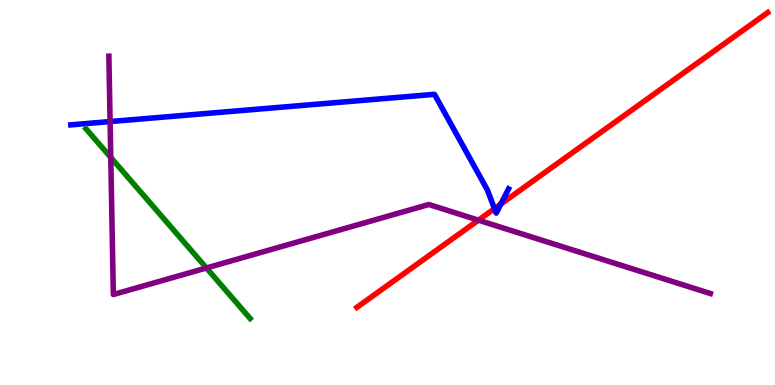[{'lines': ['blue', 'red'], 'intersections': [{'x': 6.38, 'y': 4.58}, {'x': 6.46, 'y': 4.7}]}, {'lines': ['green', 'red'], 'intersections': []}, {'lines': ['purple', 'red'], 'intersections': [{'x': 6.17, 'y': 4.28}]}, {'lines': ['blue', 'green'], 'intersections': []}, {'lines': ['blue', 'purple'], 'intersections': [{'x': 1.42, 'y': 6.84}]}, {'lines': ['green', 'purple'], 'intersections': [{'x': 1.43, 'y': 5.91}, {'x': 2.66, 'y': 3.04}]}]